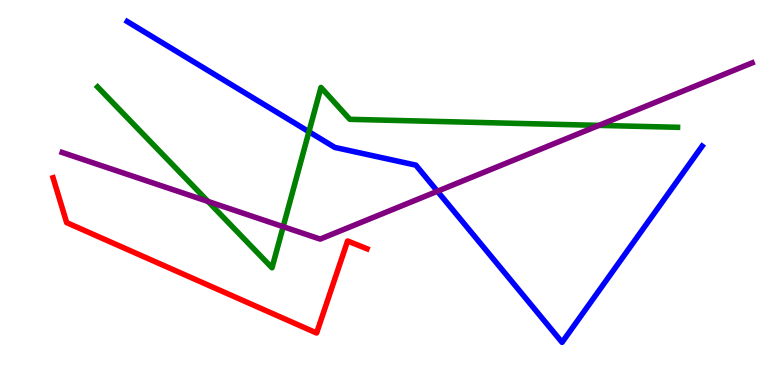[{'lines': ['blue', 'red'], 'intersections': []}, {'lines': ['green', 'red'], 'intersections': []}, {'lines': ['purple', 'red'], 'intersections': []}, {'lines': ['blue', 'green'], 'intersections': [{'x': 3.99, 'y': 6.58}]}, {'lines': ['blue', 'purple'], 'intersections': [{'x': 5.64, 'y': 5.03}]}, {'lines': ['green', 'purple'], 'intersections': [{'x': 2.68, 'y': 4.77}, {'x': 3.65, 'y': 4.11}, {'x': 7.73, 'y': 6.74}]}]